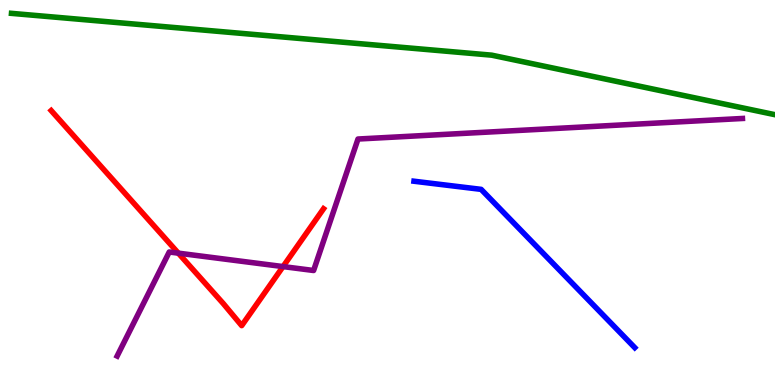[{'lines': ['blue', 'red'], 'intersections': []}, {'lines': ['green', 'red'], 'intersections': []}, {'lines': ['purple', 'red'], 'intersections': [{'x': 2.3, 'y': 3.42}, {'x': 3.65, 'y': 3.08}]}, {'lines': ['blue', 'green'], 'intersections': []}, {'lines': ['blue', 'purple'], 'intersections': []}, {'lines': ['green', 'purple'], 'intersections': []}]